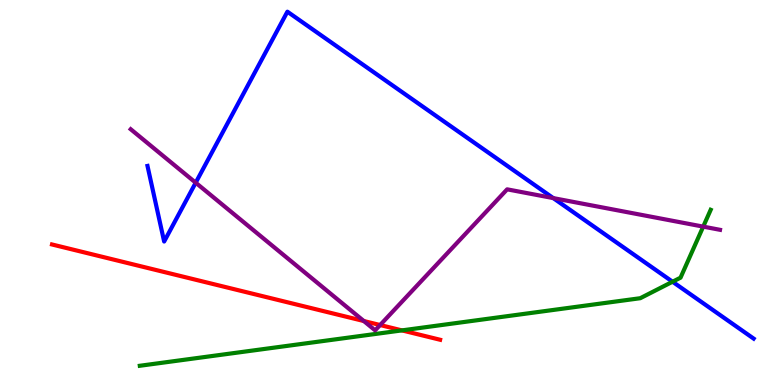[{'lines': ['blue', 'red'], 'intersections': []}, {'lines': ['green', 'red'], 'intersections': [{'x': 5.19, 'y': 1.42}]}, {'lines': ['purple', 'red'], 'intersections': [{'x': 4.69, 'y': 1.66}, {'x': 4.9, 'y': 1.56}]}, {'lines': ['blue', 'green'], 'intersections': [{'x': 8.68, 'y': 2.68}]}, {'lines': ['blue', 'purple'], 'intersections': [{'x': 2.53, 'y': 5.25}, {'x': 7.14, 'y': 4.85}]}, {'lines': ['green', 'purple'], 'intersections': [{'x': 9.07, 'y': 4.11}]}]